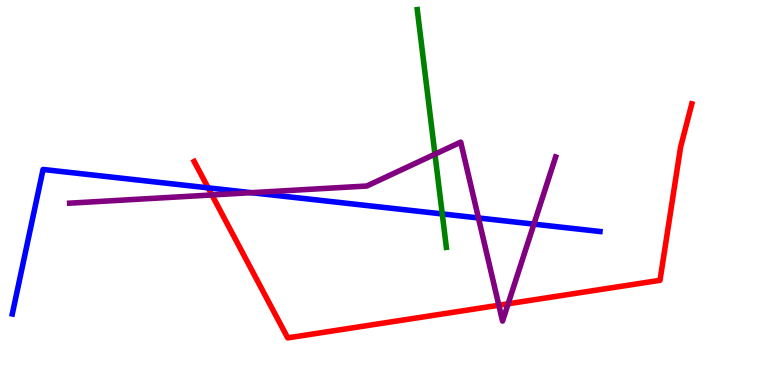[{'lines': ['blue', 'red'], 'intersections': [{'x': 2.69, 'y': 5.12}]}, {'lines': ['green', 'red'], 'intersections': []}, {'lines': ['purple', 'red'], 'intersections': [{'x': 2.73, 'y': 4.94}, {'x': 6.44, 'y': 2.07}, {'x': 6.56, 'y': 2.11}]}, {'lines': ['blue', 'green'], 'intersections': [{'x': 5.71, 'y': 4.44}]}, {'lines': ['blue', 'purple'], 'intersections': [{'x': 3.24, 'y': 5.0}, {'x': 6.17, 'y': 4.34}, {'x': 6.89, 'y': 4.18}]}, {'lines': ['green', 'purple'], 'intersections': [{'x': 5.61, 'y': 6.0}]}]